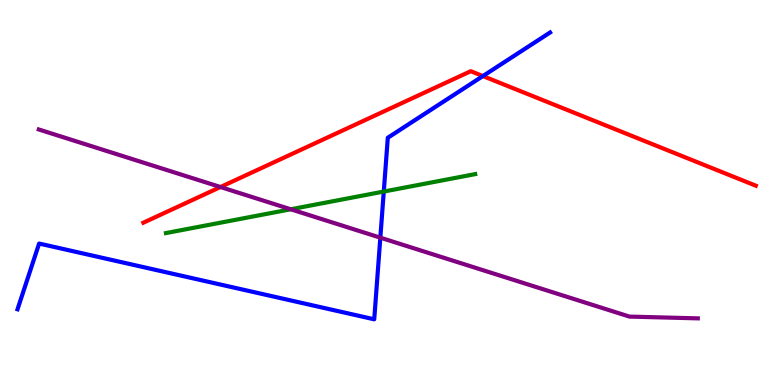[{'lines': ['blue', 'red'], 'intersections': [{'x': 6.23, 'y': 8.02}]}, {'lines': ['green', 'red'], 'intersections': []}, {'lines': ['purple', 'red'], 'intersections': [{'x': 2.84, 'y': 5.14}]}, {'lines': ['blue', 'green'], 'intersections': [{'x': 4.95, 'y': 5.02}]}, {'lines': ['blue', 'purple'], 'intersections': [{'x': 4.91, 'y': 3.83}]}, {'lines': ['green', 'purple'], 'intersections': [{'x': 3.75, 'y': 4.56}]}]